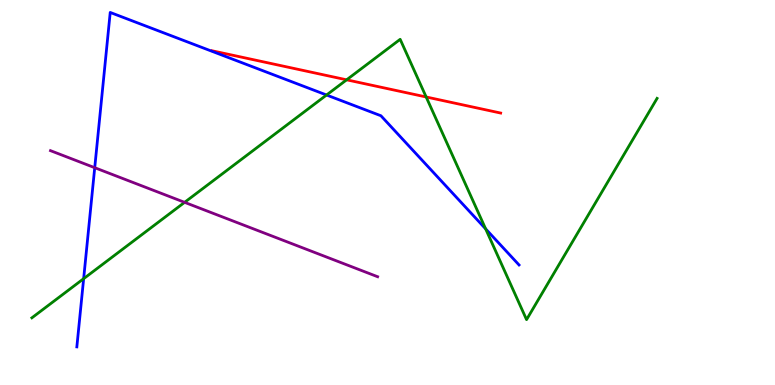[{'lines': ['blue', 'red'], 'intersections': []}, {'lines': ['green', 'red'], 'intersections': [{'x': 4.47, 'y': 7.93}, {'x': 5.5, 'y': 7.48}]}, {'lines': ['purple', 'red'], 'intersections': []}, {'lines': ['blue', 'green'], 'intersections': [{'x': 1.08, 'y': 2.76}, {'x': 4.21, 'y': 7.53}, {'x': 6.27, 'y': 4.06}]}, {'lines': ['blue', 'purple'], 'intersections': [{'x': 1.22, 'y': 5.64}]}, {'lines': ['green', 'purple'], 'intersections': [{'x': 2.38, 'y': 4.74}]}]